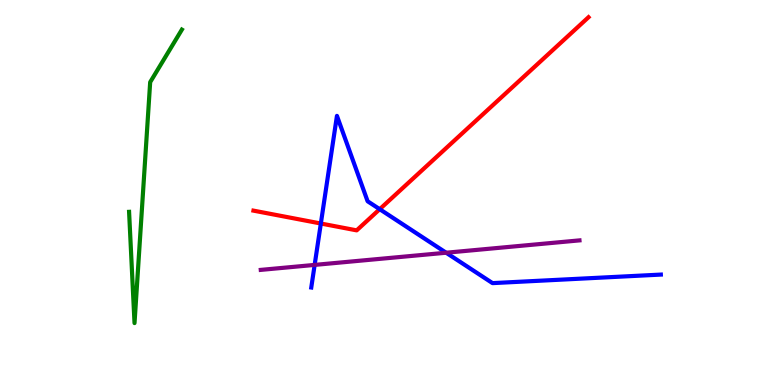[{'lines': ['blue', 'red'], 'intersections': [{'x': 4.14, 'y': 4.19}, {'x': 4.9, 'y': 4.57}]}, {'lines': ['green', 'red'], 'intersections': []}, {'lines': ['purple', 'red'], 'intersections': []}, {'lines': ['blue', 'green'], 'intersections': []}, {'lines': ['blue', 'purple'], 'intersections': [{'x': 4.06, 'y': 3.12}, {'x': 5.76, 'y': 3.44}]}, {'lines': ['green', 'purple'], 'intersections': []}]